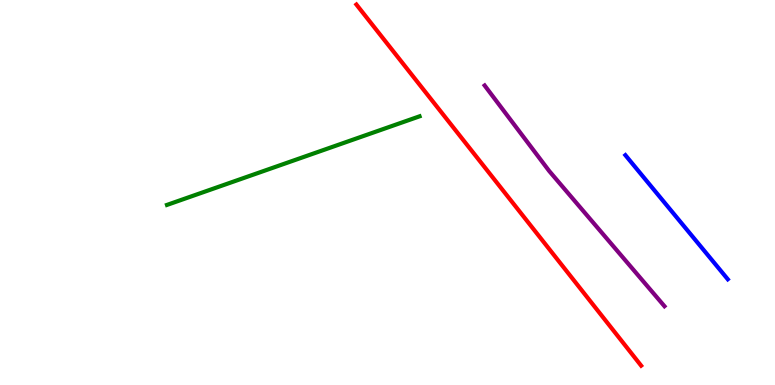[{'lines': ['blue', 'red'], 'intersections': []}, {'lines': ['green', 'red'], 'intersections': []}, {'lines': ['purple', 'red'], 'intersections': []}, {'lines': ['blue', 'green'], 'intersections': []}, {'lines': ['blue', 'purple'], 'intersections': []}, {'lines': ['green', 'purple'], 'intersections': []}]